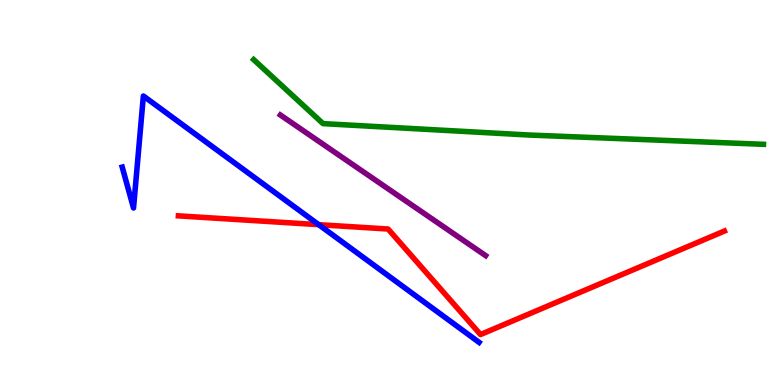[{'lines': ['blue', 'red'], 'intersections': [{'x': 4.11, 'y': 4.16}]}, {'lines': ['green', 'red'], 'intersections': []}, {'lines': ['purple', 'red'], 'intersections': []}, {'lines': ['blue', 'green'], 'intersections': []}, {'lines': ['blue', 'purple'], 'intersections': []}, {'lines': ['green', 'purple'], 'intersections': []}]